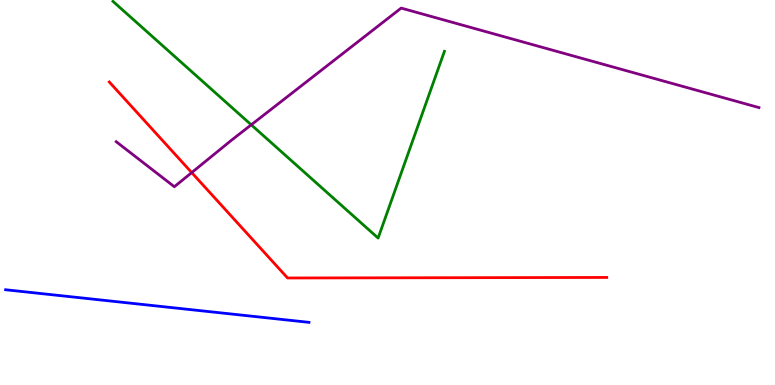[{'lines': ['blue', 'red'], 'intersections': []}, {'lines': ['green', 'red'], 'intersections': []}, {'lines': ['purple', 'red'], 'intersections': [{'x': 2.47, 'y': 5.52}]}, {'lines': ['blue', 'green'], 'intersections': []}, {'lines': ['blue', 'purple'], 'intersections': []}, {'lines': ['green', 'purple'], 'intersections': [{'x': 3.24, 'y': 6.76}]}]